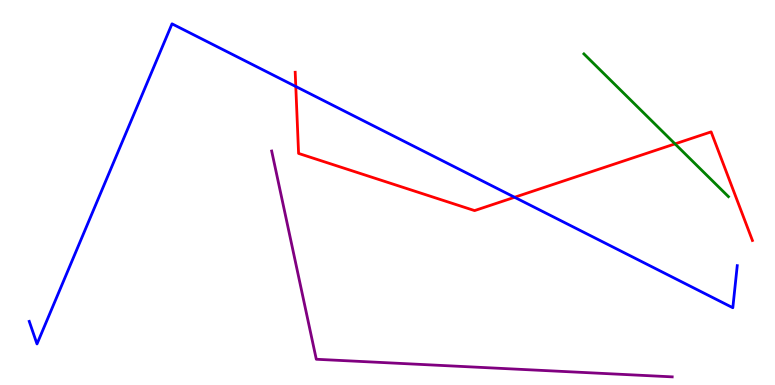[{'lines': ['blue', 'red'], 'intersections': [{'x': 3.82, 'y': 7.75}, {'x': 6.64, 'y': 4.88}]}, {'lines': ['green', 'red'], 'intersections': [{'x': 8.71, 'y': 6.26}]}, {'lines': ['purple', 'red'], 'intersections': []}, {'lines': ['blue', 'green'], 'intersections': []}, {'lines': ['blue', 'purple'], 'intersections': []}, {'lines': ['green', 'purple'], 'intersections': []}]